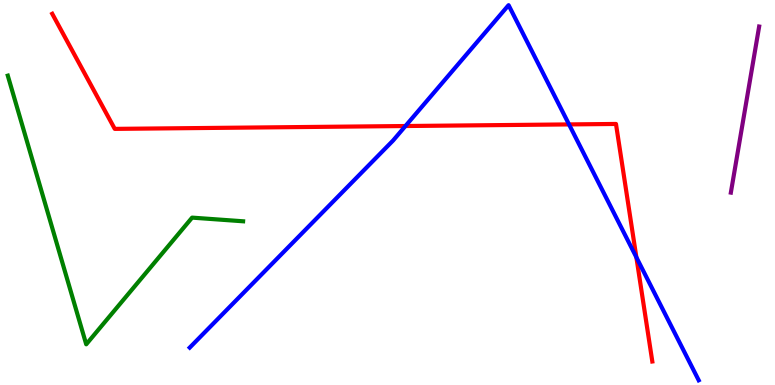[{'lines': ['blue', 'red'], 'intersections': [{'x': 5.23, 'y': 6.73}, {'x': 7.34, 'y': 6.77}, {'x': 8.21, 'y': 3.32}]}, {'lines': ['green', 'red'], 'intersections': []}, {'lines': ['purple', 'red'], 'intersections': []}, {'lines': ['blue', 'green'], 'intersections': []}, {'lines': ['blue', 'purple'], 'intersections': []}, {'lines': ['green', 'purple'], 'intersections': []}]